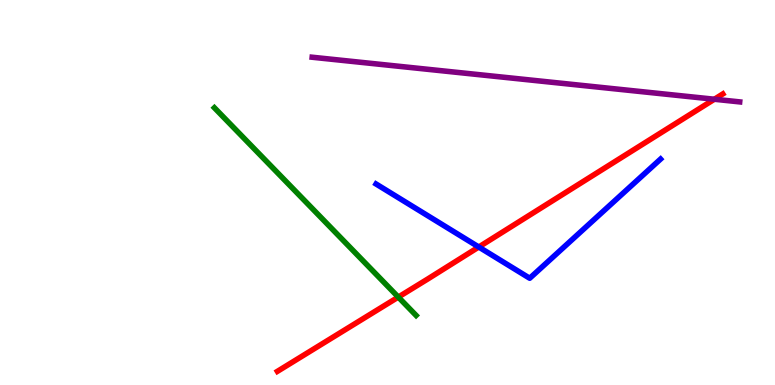[{'lines': ['blue', 'red'], 'intersections': [{'x': 6.18, 'y': 3.58}]}, {'lines': ['green', 'red'], 'intersections': [{'x': 5.14, 'y': 2.28}]}, {'lines': ['purple', 'red'], 'intersections': [{'x': 9.22, 'y': 7.42}]}, {'lines': ['blue', 'green'], 'intersections': []}, {'lines': ['blue', 'purple'], 'intersections': []}, {'lines': ['green', 'purple'], 'intersections': []}]